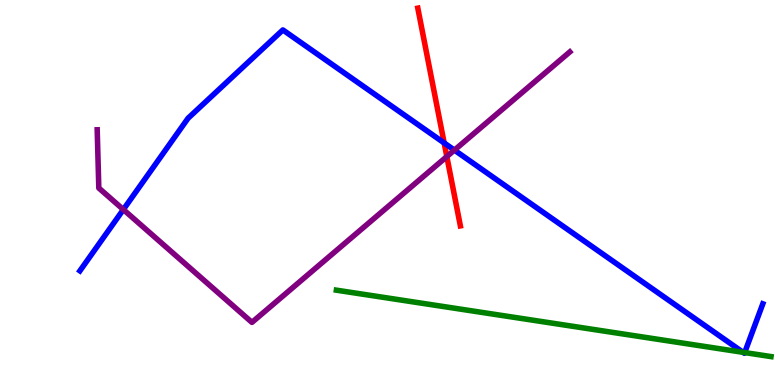[{'lines': ['blue', 'red'], 'intersections': [{'x': 5.73, 'y': 6.29}]}, {'lines': ['green', 'red'], 'intersections': []}, {'lines': ['purple', 'red'], 'intersections': [{'x': 5.77, 'y': 5.93}]}, {'lines': ['blue', 'green'], 'intersections': [{'x': 9.59, 'y': 0.849}, {'x': 9.61, 'y': 0.842}]}, {'lines': ['blue', 'purple'], 'intersections': [{'x': 1.59, 'y': 4.56}, {'x': 5.86, 'y': 6.1}]}, {'lines': ['green', 'purple'], 'intersections': []}]